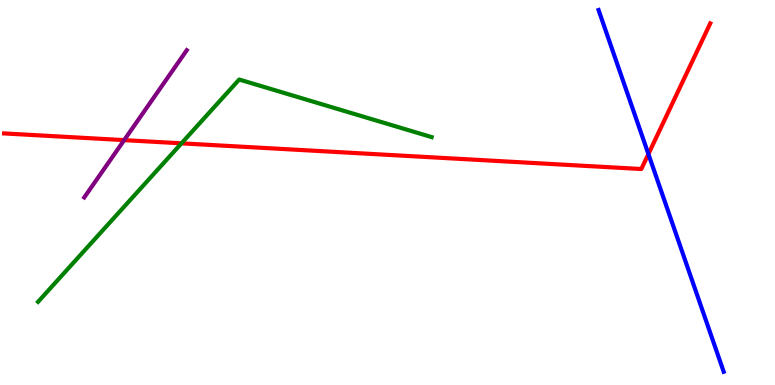[{'lines': ['blue', 'red'], 'intersections': [{'x': 8.37, 'y': 6.0}]}, {'lines': ['green', 'red'], 'intersections': [{'x': 2.34, 'y': 6.28}]}, {'lines': ['purple', 'red'], 'intersections': [{'x': 1.6, 'y': 6.36}]}, {'lines': ['blue', 'green'], 'intersections': []}, {'lines': ['blue', 'purple'], 'intersections': []}, {'lines': ['green', 'purple'], 'intersections': []}]